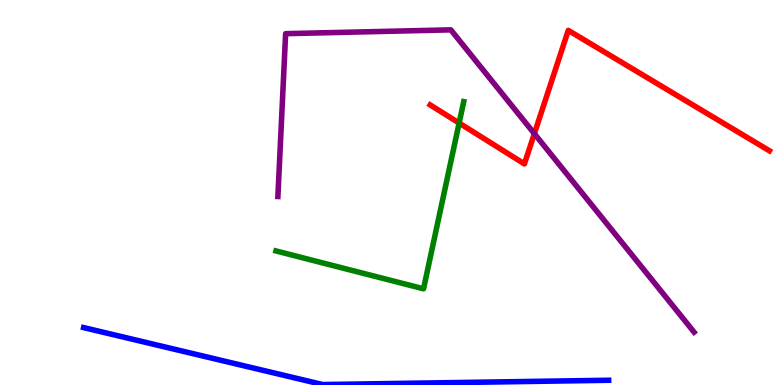[{'lines': ['blue', 'red'], 'intersections': []}, {'lines': ['green', 'red'], 'intersections': [{'x': 5.92, 'y': 6.8}]}, {'lines': ['purple', 'red'], 'intersections': [{'x': 6.89, 'y': 6.53}]}, {'lines': ['blue', 'green'], 'intersections': []}, {'lines': ['blue', 'purple'], 'intersections': []}, {'lines': ['green', 'purple'], 'intersections': []}]